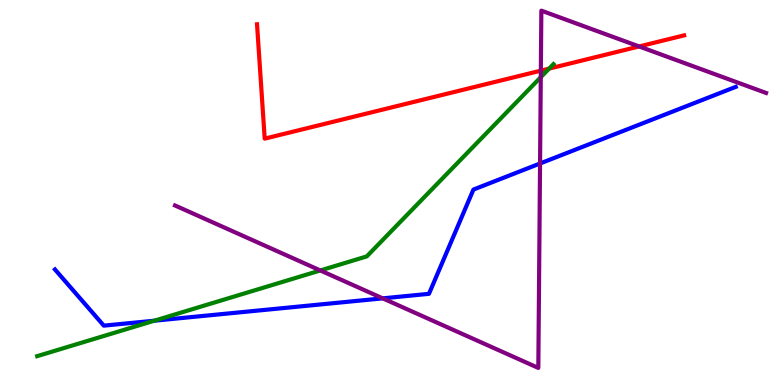[{'lines': ['blue', 'red'], 'intersections': []}, {'lines': ['green', 'red'], 'intersections': [{'x': 7.09, 'y': 8.22}]}, {'lines': ['purple', 'red'], 'intersections': [{'x': 6.98, 'y': 8.16}, {'x': 8.25, 'y': 8.79}]}, {'lines': ['blue', 'green'], 'intersections': [{'x': 1.99, 'y': 1.67}]}, {'lines': ['blue', 'purple'], 'intersections': [{'x': 4.94, 'y': 2.25}, {'x': 6.97, 'y': 5.75}]}, {'lines': ['green', 'purple'], 'intersections': [{'x': 4.13, 'y': 2.98}, {'x': 6.98, 'y': 7.99}]}]